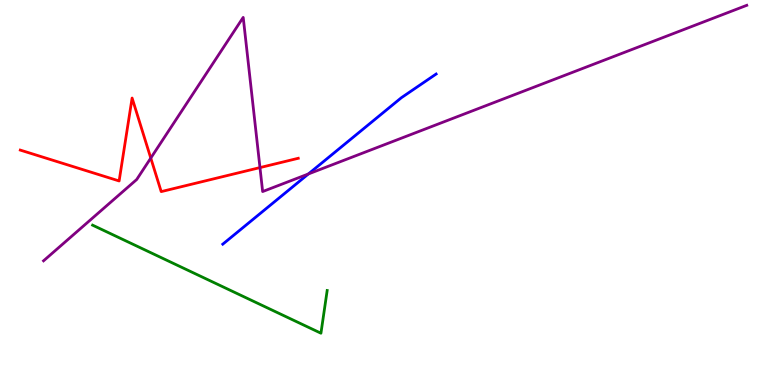[{'lines': ['blue', 'red'], 'intersections': []}, {'lines': ['green', 'red'], 'intersections': []}, {'lines': ['purple', 'red'], 'intersections': [{'x': 1.95, 'y': 5.89}, {'x': 3.35, 'y': 5.65}]}, {'lines': ['blue', 'green'], 'intersections': []}, {'lines': ['blue', 'purple'], 'intersections': [{'x': 3.98, 'y': 5.48}]}, {'lines': ['green', 'purple'], 'intersections': []}]